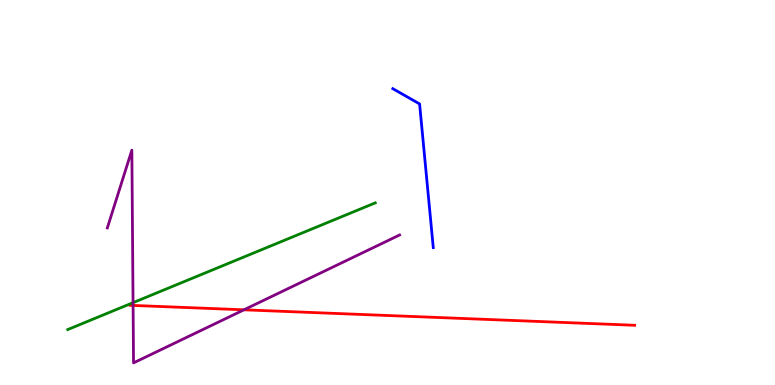[{'lines': ['blue', 'red'], 'intersections': []}, {'lines': ['green', 'red'], 'intersections': []}, {'lines': ['purple', 'red'], 'intersections': [{'x': 1.72, 'y': 2.07}, {'x': 3.15, 'y': 1.95}]}, {'lines': ['blue', 'green'], 'intersections': []}, {'lines': ['blue', 'purple'], 'intersections': []}, {'lines': ['green', 'purple'], 'intersections': [{'x': 1.72, 'y': 2.14}]}]